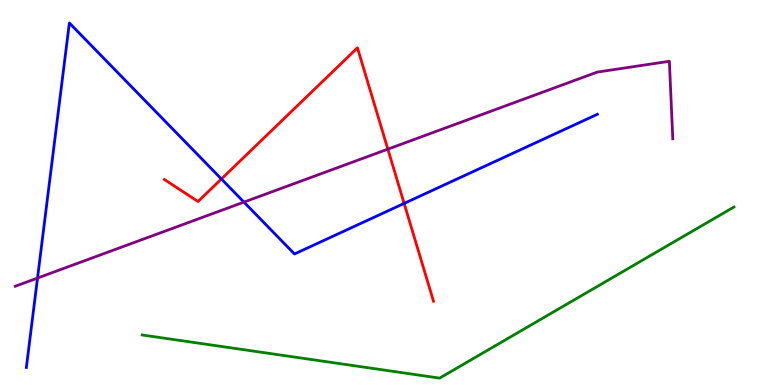[{'lines': ['blue', 'red'], 'intersections': [{'x': 2.86, 'y': 5.35}, {'x': 5.21, 'y': 4.72}]}, {'lines': ['green', 'red'], 'intersections': []}, {'lines': ['purple', 'red'], 'intersections': [{'x': 5.0, 'y': 6.13}]}, {'lines': ['blue', 'green'], 'intersections': []}, {'lines': ['blue', 'purple'], 'intersections': [{'x': 0.484, 'y': 2.78}, {'x': 3.15, 'y': 4.75}]}, {'lines': ['green', 'purple'], 'intersections': []}]